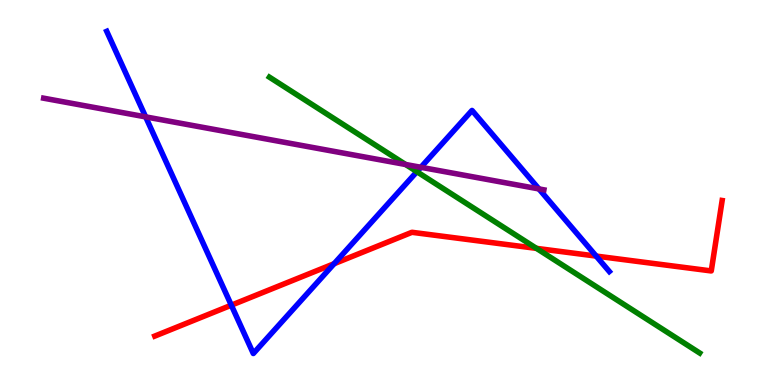[{'lines': ['blue', 'red'], 'intersections': [{'x': 2.98, 'y': 2.07}, {'x': 4.31, 'y': 3.15}, {'x': 7.69, 'y': 3.35}]}, {'lines': ['green', 'red'], 'intersections': [{'x': 6.92, 'y': 3.55}]}, {'lines': ['purple', 'red'], 'intersections': []}, {'lines': ['blue', 'green'], 'intersections': [{'x': 5.38, 'y': 5.54}]}, {'lines': ['blue', 'purple'], 'intersections': [{'x': 1.88, 'y': 6.96}, {'x': 5.43, 'y': 5.65}, {'x': 6.95, 'y': 5.09}]}, {'lines': ['green', 'purple'], 'intersections': [{'x': 5.23, 'y': 5.73}]}]